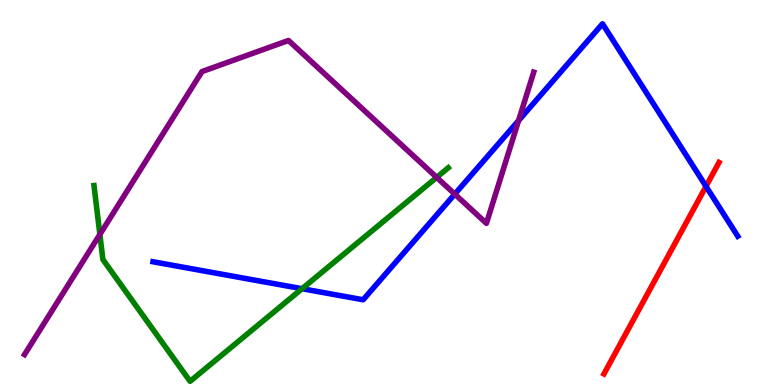[{'lines': ['blue', 'red'], 'intersections': [{'x': 9.11, 'y': 5.16}]}, {'lines': ['green', 'red'], 'intersections': []}, {'lines': ['purple', 'red'], 'intersections': []}, {'lines': ['blue', 'green'], 'intersections': [{'x': 3.9, 'y': 2.5}]}, {'lines': ['blue', 'purple'], 'intersections': [{'x': 5.87, 'y': 4.96}, {'x': 6.69, 'y': 6.87}]}, {'lines': ['green', 'purple'], 'intersections': [{'x': 1.29, 'y': 3.91}, {'x': 5.63, 'y': 5.39}]}]